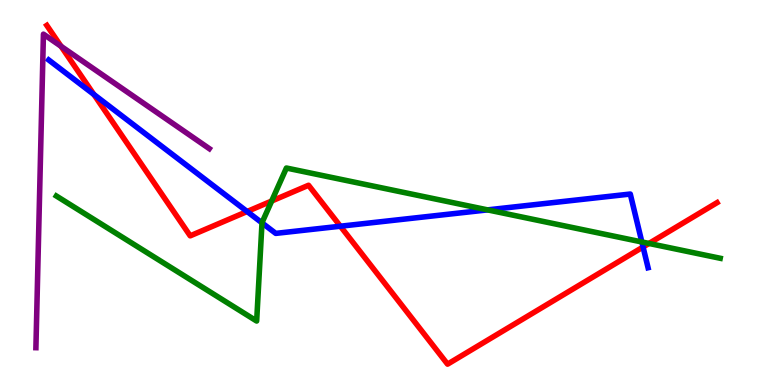[{'lines': ['blue', 'red'], 'intersections': [{'x': 1.21, 'y': 7.55}, {'x': 3.19, 'y': 4.51}, {'x': 4.39, 'y': 4.12}, {'x': 8.3, 'y': 3.58}]}, {'lines': ['green', 'red'], 'intersections': [{'x': 3.51, 'y': 4.78}, {'x': 8.37, 'y': 3.68}]}, {'lines': ['purple', 'red'], 'intersections': [{'x': 0.788, 'y': 8.8}]}, {'lines': ['blue', 'green'], 'intersections': [{'x': 3.38, 'y': 4.21}, {'x': 6.29, 'y': 4.55}, {'x': 8.28, 'y': 3.72}]}, {'lines': ['blue', 'purple'], 'intersections': []}, {'lines': ['green', 'purple'], 'intersections': []}]